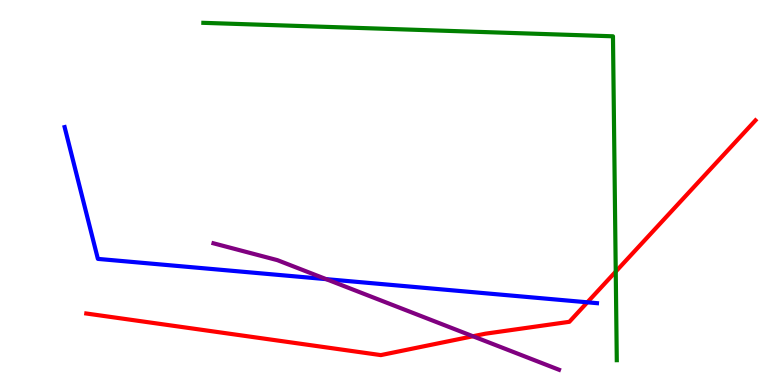[{'lines': ['blue', 'red'], 'intersections': [{'x': 7.58, 'y': 2.15}]}, {'lines': ['green', 'red'], 'intersections': [{'x': 7.95, 'y': 2.95}]}, {'lines': ['purple', 'red'], 'intersections': [{'x': 6.1, 'y': 1.27}]}, {'lines': ['blue', 'green'], 'intersections': []}, {'lines': ['blue', 'purple'], 'intersections': [{'x': 4.21, 'y': 2.75}]}, {'lines': ['green', 'purple'], 'intersections': []}]